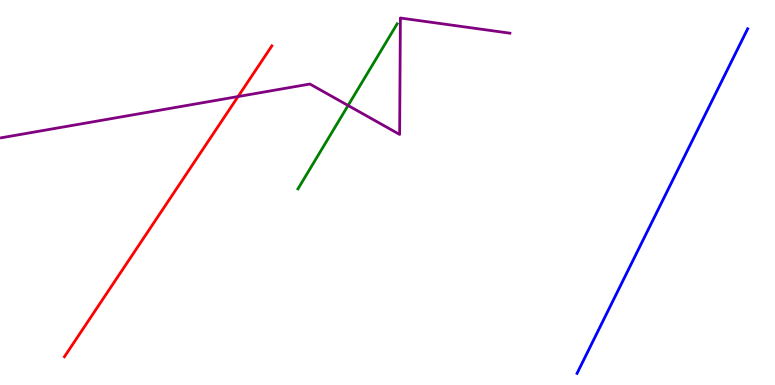[{'lines': ['blue', 'red'], 'intersections': []}, {'lines': ['green', 'red'], 'intersections': []}, {'lines': ['purple', 'red'], 'intersections': [{'x': 3.07, 'y': 7.49}]}, {'lines': ['blue', 'green'], 'intersections': []}, {'lines': ['blue', 'purple'], 'intersections': []}, {'lines': ['green', 'purple'], 'intersections': [{'x': 4.49, 'y': 7.26}]}]